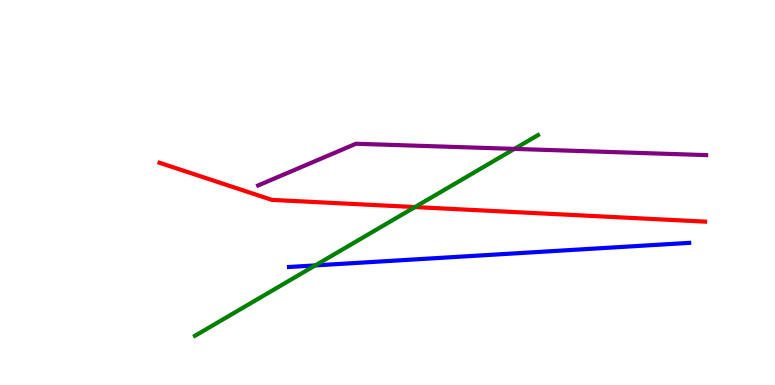[{'lines': ['blue', 'red'], 'intersections': []}, {'lines': ['green', 'red'], 'intersections': [{'x': 5.35, 'y': 4.62}]}, {'lines': ['purple', 'red'], 'intersections': []}, {'lines': ['blue', 'green'], 'intersections': [{'x': 4.07, 'y': 3.11}]}, {'lines': ['blue', 'purple'], 'intersections': []}, {'lines': ['green', 'purple'], 'intersections': [{'x': 6.64, 'y': 6.13}]}]